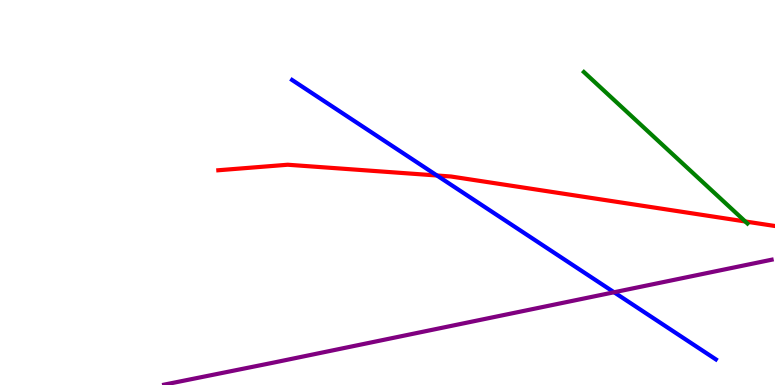[{'lines': ['blue', 'red'], 'intersections': [{'x': 5.64, 'y': 5.44}]}, {'lines': ['green', 'red'], 'intersections': [{'x': 9.62, 'y': 4.25}]}, {'lines': ['purple', 'red'], 'intersections': []}, {'lines': ['blue', 'green'], 'intersections': []}, {'lines': ['blue', 'purple'], 'intersections': [{'x': 7.92, 'y': 2.41}]}, {'lines': ['green', 'purple'], 'intersections': []}]